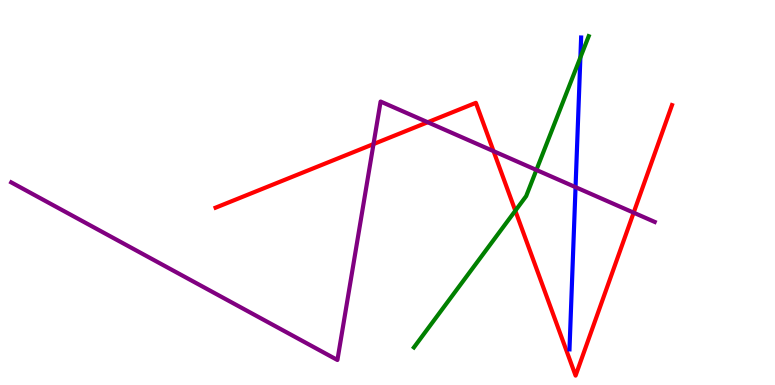[{'lines': ['blue', 'red'], 'intersections': []}, {'lines': ['green', 'red'], 'intersections': [{'x': 6.65, 'y': 4.53}]}, {'lines': ['purple', 'red'], 'intersections': [{'x': 4.82, 'y': 6.26}, {'x': 5.52, 'y': 6.82}, {'x': 6.37, 'y': 6.07}, {'x': 8.18, 'y': 4.48}]}, {'lines': ['blue', 'green'], 'intersections': [{'x': 7.49, 'y': 8.51}]}, {'lines': ['blue', 'purple'], 'intersections': [{'x': 7.43, 'y': 5.14}]}, {'lines': ['green', 'purple'], 'intersections': [{'x': 6.92, 'y': 5.59}]}]